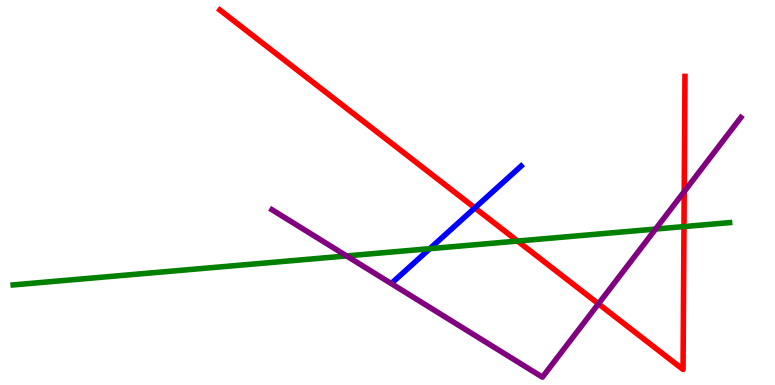[{'lines': ['blue', 'red'], 'intersections': [{'x': 6.13, 'y': 4.6}]}, {'lines': ['green', 'red'], 'intersections': [{'x': 6.68, 'y': 3.74}, {'x': 8.83, 'y': 4.11}]}, {'lines': ['purple', 'red'], 'intersections': [{'x': 7.72, 'y': 2.11}, {'x': 8.83, 'y': 5.02}]}, {'lines': ['blue', 'green'], 'intersections': [{'x': 5.55, 'y': 3.54}]}, {'lines': ['blue', 'purple'], 'intersections': []}, {'lines': ['green', 'purple'], 'intersections': [{'x': 4.47, 'y': 3.35}, {'x': 8.46, 'y': 4.05}]}]